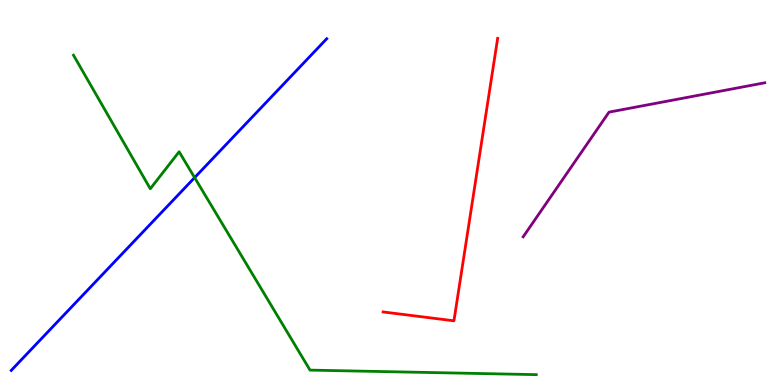[{'lines': ['blue', 'red'], 'intersections': []}, {'lines': ['green', 'red'], 'intersections': []}, {'lines': ['purple', 'red'], 'intersections': []}, {'lines': ['blue', 'green'], 'intersections': [{'x': 2.51, 'y': 5.39}]}, {'lines': ['blue', 'purple'], 'intersections': []}, {'lines': ['green', 'purple'], 'intersections': []}]